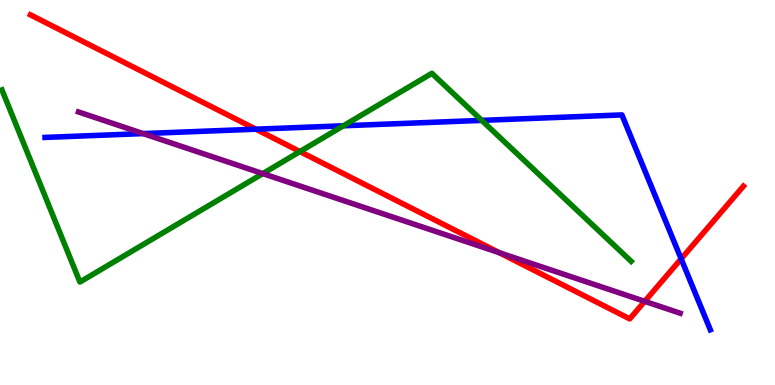[{'lines': ['blue', 'red'], 'intersections': [{'x': 3.3, 'y': 6.64}, {'x': 8.79, 'y': 3.28}]}, {'lines': ['green', 'red'], 'intersections': [{'x': 3.87, 'y': 6.06}]}, {'lines': ['purple', 'red'], 'intersections': [{'x': 6.44, 'y': 3.44}, {'x': 8.32, 'y': 2.17}]}, {'lines': ['blue', 'green'], 'intersections': [{'x': 4.43, 'y': 6.73}, {'x': 6.22, 'y': 6.87}]}, {'lines': ['blue', 'purple'], 'intersections': [{'x': 1.85, 'y': 6.53}]}, {'lines': ['green', 'purple'], 'intersections': [{'x': 3.39, 'y': 5.49}]}]